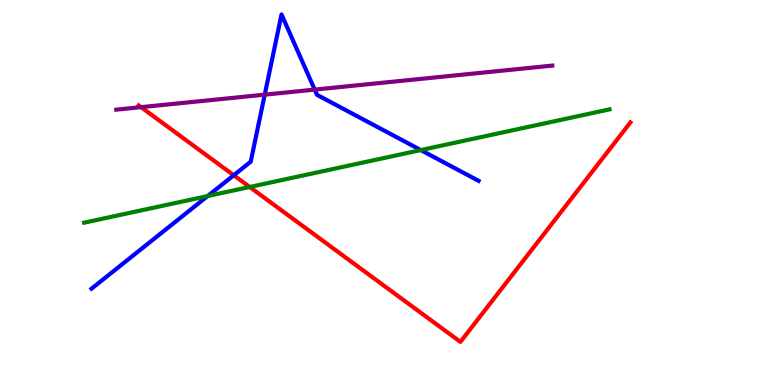[{'lines': ['blue', 'red'], 'intersections': [{'x': 3.02, 'y': 5.45}]}, {'lines': ['green', 'red'], 'intersections': [{'x': 3.22, 'y': 5.14}]}, {'lines': ['purple', 'red'], 'intersections': [{'x': 1.82, 'y': 7.22}]}, {'lines': ['blue', 'green'], 'intersections': [{'x': 2.68, 'y': 4.91}, {'x': 5.43, 'y': 6.1}]}, {'lines': ['blue', 'purple'], 'intersections': [{'x': 3.42, 'y': 7.54}, {'x': 4.06, 'y': 7.67}]}, {'lines': ['green', 'purple'], 'intersections': []}]